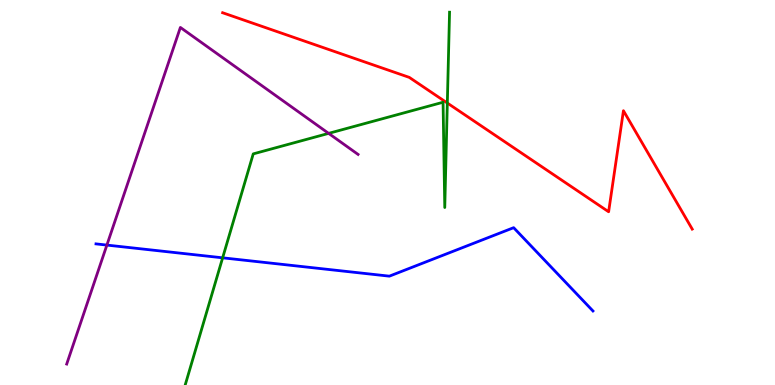[{'lines': ['blue', 'red'], 'intersections': []}, {'lines': ['green', 'red'], 'intersections': [{'x': 5.77, 'y': 7.32}]}, {'lines': ['purple', 'red'], 'intersections': []}, {'lines': ['blue', 'green'], 'intersections': [{'x': 2.87, 'y': 3.3}]}, {'lines': ['blue', 'purple'], 'intersections': [{'x': 1.38, 'y': 3.63}]}, {'lines': ['green', 'purple'], 'intersections': [{'x': 4.24, 'y': 6.54}]}]